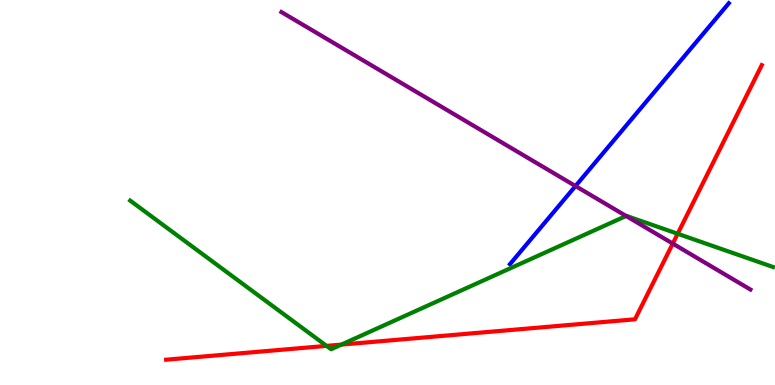[{'lines': ['blue', 'red'], 'intersections': []}, {'lines': ['green', 'red'], 'intersections': [{'x': 4.21, 'y': 1.02}, {'x': 4.4, 'y': 1.05}, {'x': 8.74, 'y': 3.93}]}, {'lines': ['purple', 'red'], 'intersections': [{'x': 8.68, 'y': 3.67}]}, {'lines': ['blue', 'green'], 'intersections': []}, {'lines': ['blue', 'purple'], 'intersections': [{'x': 7.43, 'y': 5.17}]}, {'lines': ['green', 'purple'], 'intersections': [{'x': 8.08, 'y': 4.39}]}]